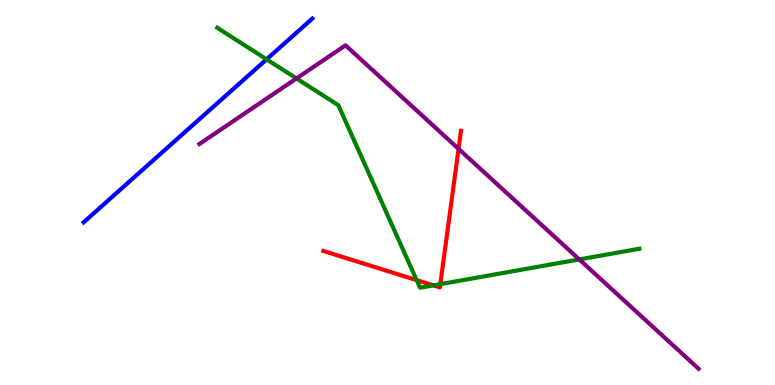[{'lines': ['blue', 'red'], 'intersections': []}, {'lines': ['green', 'red'], 'intersections': [{'x': 5.38, 'y': 2.72}, {'x': 5.59, 'y': 2.59}, {'x': 5.68, 'y': 2.62}]}, {'lines': ['purple', 'red'], 'intersections': [{'x': 5.92, 'y': 6.13}]}, {'lines': ['blue', 'green'], 'intersections': [{'x': 3.44, 'y': 8.46}]}, {'lines': ['blue', 'purple'], 'intersections': []}, {'lines': ['green', 'purple'], 'intersections': [{'x': 3.83, 'y': 7.96}, {'x': 7.47, 'y': 3.26}]}]